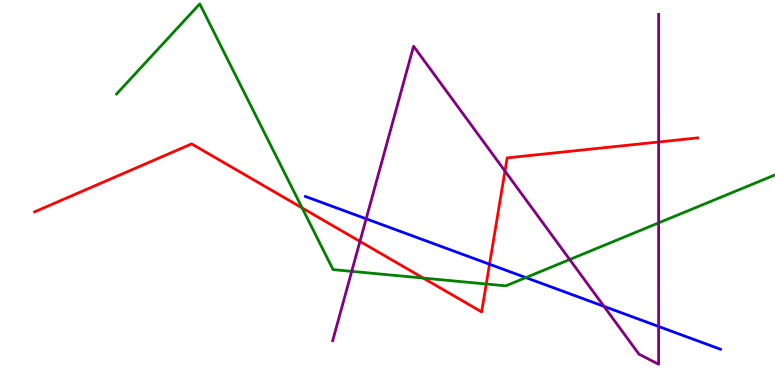[{'lines': ['blue', 'red'], 'intersections': [{'x': 6.32, 'y': 3.14}]}, {'lines': ['green', 'red'], 'intersections': [{'x': 3.9, 'y': 4.6}, {'x': 5.46, 'y': 2.78}, {'x': 6.27, 'y': 2.62}]}, {'lines': ['purple', 'red'], 'intersections': [{'x': 4.64, 'y': 3.73}, {'x': 6.52, 'y': 5.56}, {'x': 8.5, 'y': 6.31}]}, {'lines': ['blue', 'green'], 'intersections': [{'x': 6.79, 'y': 2.79}]}, {'lines': ['blue', 'purple'], 'intersections': [{'x': 4.72, 'y': 4.32}, {'x': 7.79, 'y': 2.04}, {'x': 8.5, 'y': 1.52}]}, {'lines': ['green', 'purple'], 'intersections': [{'x': 4.54, 'y': 2.95}, {'x': 7.35, 'y': 3.26}, {'x': 8.5, 'y': 4.21}]}]